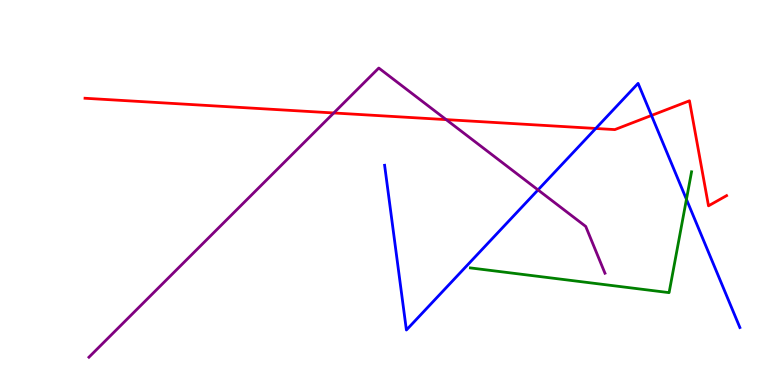[{'lines': ['blue', 'red'], 'intersections': [{'x': 7.69, 'y': 6.66}, {'x': 8.41, 'y': 7.0}]}, {'lines': ['green', 'red'], 'intersections': []}, {'lines': ['purple', 'red'], 'intersections': [{'x': 4.31, 'y': 7.07}, {'x': 5.76, 'y': 6.89}]}, {'lines': ['blue', 'green'], 'intersections': [{'x': 8.86, 'y': 4.82}]}, {'lines': ['blue', 'purple'], 'intersections': [{'x': 6.94, 'y': 5.07}]}, {'lines': ['green', 'purple'], 'intersections': []}]